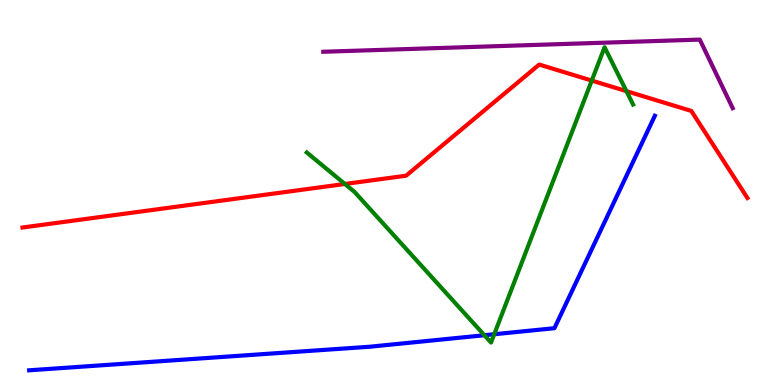[{'lines': ['blue', 'red'], 'intersections': []}, {'lines': ['green', 'red'], 'intersections': [{'x': 4.45, 'y': 5.22}, {'x': 7.64, 'y': 7.91}, {'x': 8.08, 'y': 7.63}]}, {'lines': ['purple', 'red'], 'intersections': []}, {'lines': ['blue', 'green'], 'intersections': [{'x': 6.25, 'y': 1.29}, {'x': 6.38, 'y': 1.32}]}, {'lines': ['blue', 'purple'], 'intersections': []}, {'lines': ['green', 'purple'], 'intersections': []}]